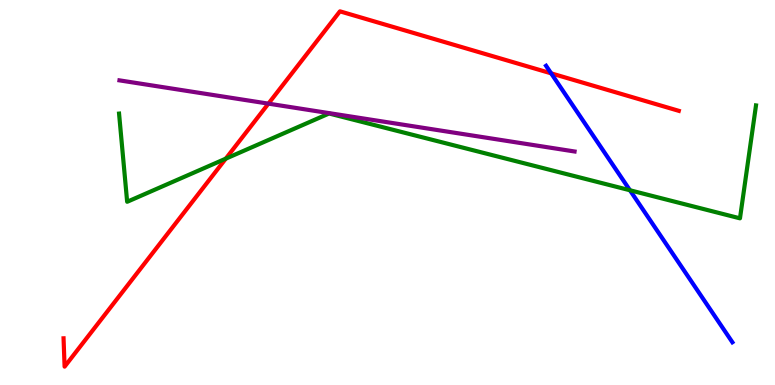[{'lines': ['blue', 'red'], 'intersections': [{'x': 7.11, 'y': 8.09}]}, {'lines': ['green', 'red'], 'intersections': [{'x': 2.91, 'y': 5.88}]}, {'lines': ['purple', 'red'], 'intersections': [{'x': 3.46, 'y': 7.31}]}, {'lines': ['blue', 'green'], 'intersections': [{'x': 8.13, 'y': 5.06}]}, {'lines': ['blue', 'purple'], 'intersections': []}, {'lines': ['green', 'purple'], 'intersections': []}]